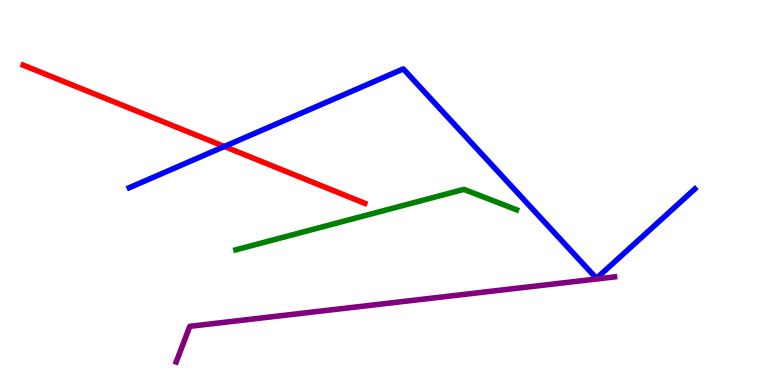[{'lines': ['blue', 'red'], 'intersections': [{'x': 2.89, 'y': 6.19}]}, {'lines': ['green', 'red'], 'intersections': []}, {'lines': ['purple', 'red'], 'intersections': []}, {'lines': ['blue', 'green'], 'intersections': []}, {'lines': ['blue', 'purple'], 'intersections': []}, {'lines': ['green', 'purple'], 'intersections': []}]